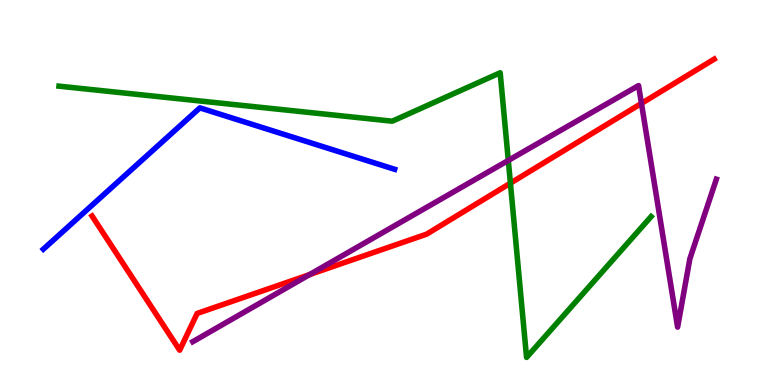[{'lines': ['blue', 'red'], 'intersections': []}, {'lines': ['green', 'red'], 'intersections': [{'x': 6.59, 'y': 5.24}]}, {'lines': ['purple', 'red'], 'intersections': [{'x': 3.99, 'y': 2.87}, {'x': 8.28, 'y': 7.31}]}, {'lines': ['blue', 'green'], 'intersections': []}, {'lines': ['blue', 'purple'], 'intersections': []}, {'lines': ['green', 'purple'], 'intersections': [{'x': 6.56, 'y': 5.83}]}]